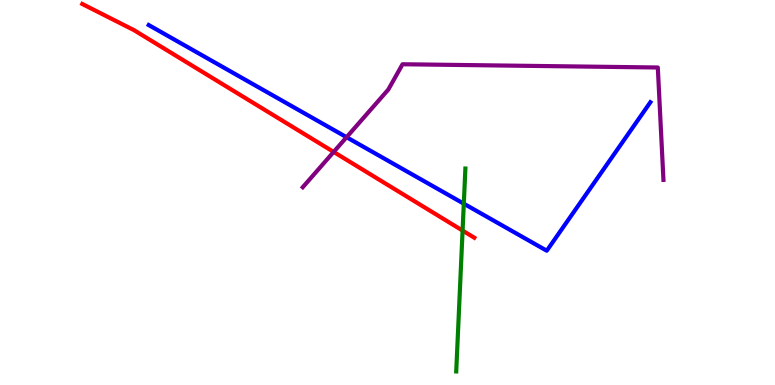[{'lines': ['blue', 'red'], 'intersections': []}, {'lines': ['green', 'red'], 'intersections': [{'x': 5.97, 'y': 4.01}]}, {'lines': ['purple', 'red'], 'intersections': [{'x': 4.31, 'y': 6.05}]}, {'lines': ['blue', 'green'], 'intersections': [{'x': 5.98, 'y': 4.71}]}, {'lines': ['blue', 'purple'], 'intersections': [{'x': 4.47, 'y': 6.44}]}, {'lines': ['green', 'purple'], 'intersections': []}]